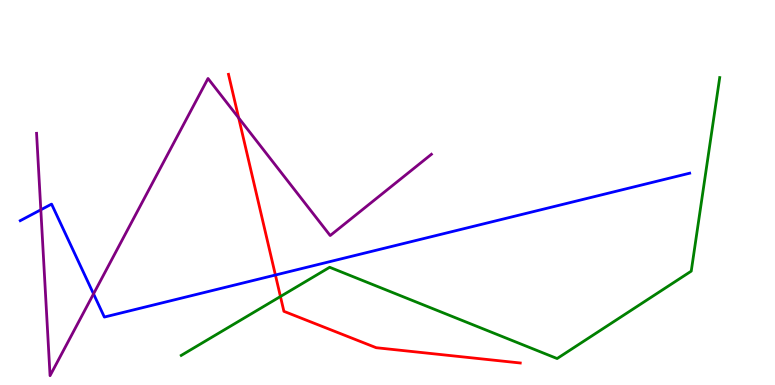[{'lines': ['blue', 'red'], 'intersections': [{'x': 3.55, 'y': 2.86}]}, {'lines': ['green', 'red'], 'intersections': [{'x': 3.62, 'y': 2.3}]}, {'lines': ['purple', 'red'], 'intersections': [{'x': 3.08, 'y': 6.94}]}, {'lines': ['blue', 'green'], 'intersections': []}, {'lines': ['blue', 'purple'], 'intersections': [{'x': 0.527, 'y': 4.55}, {'x': 1.21, 'y': 2.37}]}, {'lines': ['green', 'purple'], 'intersections': []}]